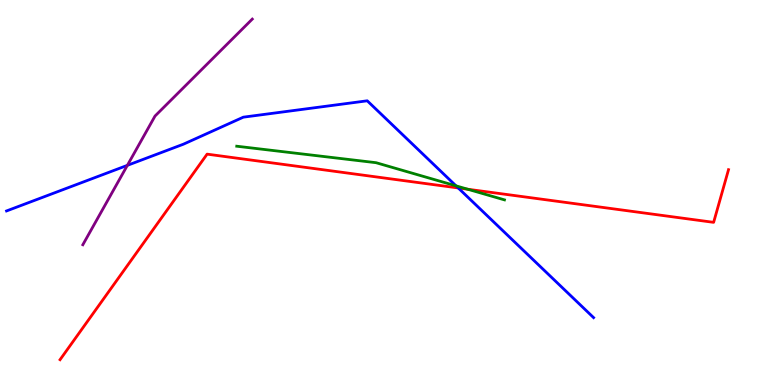[{'lines': ['blue', 'red'], 'intersections': [{'x': 5.91, 'y': 5.12}]}, {'lines': ['green', 'red'], 'intersections': [{'x': 6.04, 'y': 5.08}]}, {'lines': ['purple', 'red'], 'intersections': []}, {'lines': ['blue', 'green'], 'intersections': [{'x': 5.88, 'y': 5.17}]}, {'lines': ['blue', 'purple'], 'intersections': [{'x': 1.64, 'y': 5.71}]}, {'lines': ['green', 'purple'], 'intersections': []}]